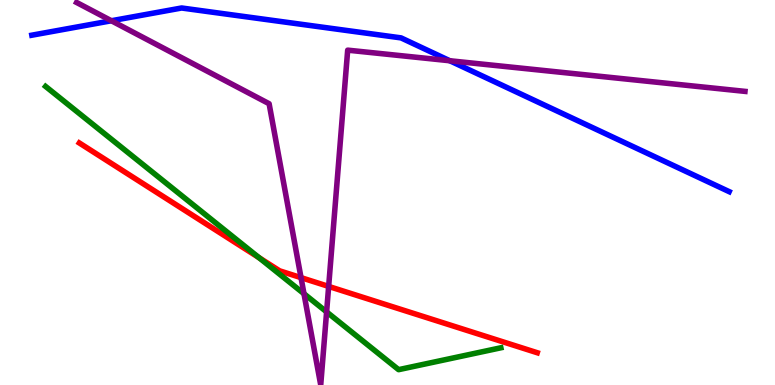[{'lines': ['blue', 'red'], 'intersections': []}, {'lines': ['green', 'red'], 'intersections': [{'x': 3.34, 'y': 3.31}]}, {'lines': ['purple', 'red'], 'intersections': [{'x': 3.88, 'y': 2.79}, {'x': 4.24, 'y': 2.56}]}, {'lines': ['blue', 'green'], 'intersections': []}, {'lines': ['blue', 'purple'], 'intersections': [{'x': 1.44, 'y': 9.46}, {'x': 5.8, 'y': 8.42}]}, {'lines': ['green', 'purple'], 'intersections': [{'x': 3.92, 'y': 2.37}, {'x': 4.21, 'y': 1.9}]}]